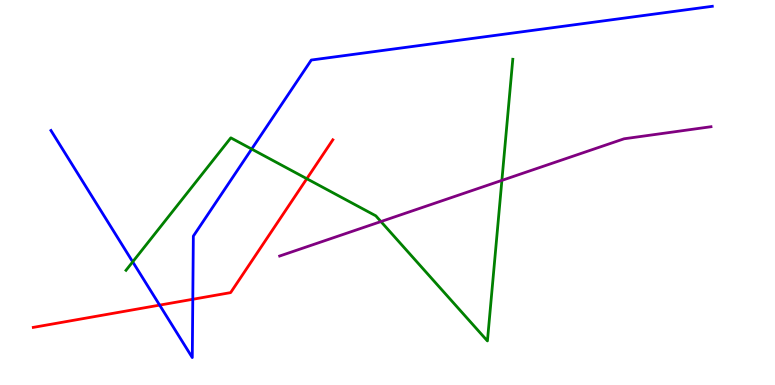[{'lines': ['blue', 'red'], 'intersections': [{'x': 2.06, 'y': 2.07}, {'x': 2.49, 'y': 2.23}]}, {'lines': ['green', 'red'], 'intersections': [{'x': 3.96, 'y': 5.36}]}, {'lines': ['purple', 'red'], 'intersections': []}, {'lines': ['blue', 'green'], 'intersections': [{'x': 1.71, 'y': 3.2}, {'x': 3.25, 'y': 6.13}]}, {'lines': ['blue', 'purple'], 'intersections': []}, {'lines': ['green', 'purple'], 'intersections': [{'x': 4.92, 'y': 4.25}, {'x': 6.48, 'y': 5.31}]}]